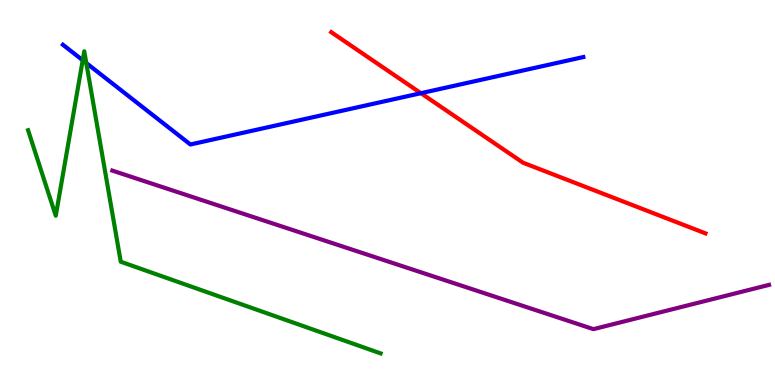[{'lines': ['blue', 'red'], 'intersections': [{'x': 5.43, 'y': 7.58}]}, {'lines': ['green', 'red'], 'intersections': []}, {'lines': ['purple', 'red'], 'intersections': []}, {'lines': ['blue', 'green'], 'intersections': [{'x': 1.07, 'y': 8.44}, {'x': 1.11, 'y': 8.36}]}, {'lines': ['blue', 'purple'], 'intersections': []}, {'lines': ['green', 'purple'], 'intersections': []}]